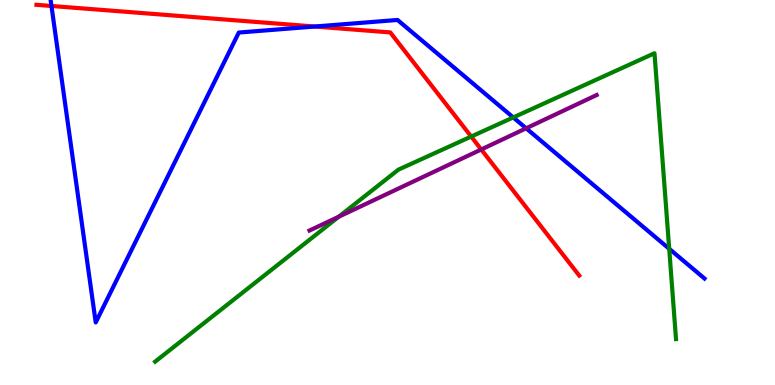[{'lines': ['blue', 'red'], 'intersections': [{'x': 0.664, 'y': 9.84}, {'x': 4.06, 'y': 9.31}]}, {'lines': ['green', 'red'], 'intersections': [{'x': 6.08, 'y': 6.45}]}, {'lines': ['purple', 'red'], 'intersections': [{'x': 6.21, 'y': 6.12}]}, {'lines': ['blue', 'green'], 'intersections': [{'x': 6.62, 'y': 6.95}, {'x': 8.63, 'y': 3.54}]}, {'lines': ['blue', 'purple'], 'intersections': [{'x': 6.79, 'y': 6.67}]}, {'lines': ['green', 'purple'], 'intersections': [{'x': 4.37, 'y': 4.37}]}]